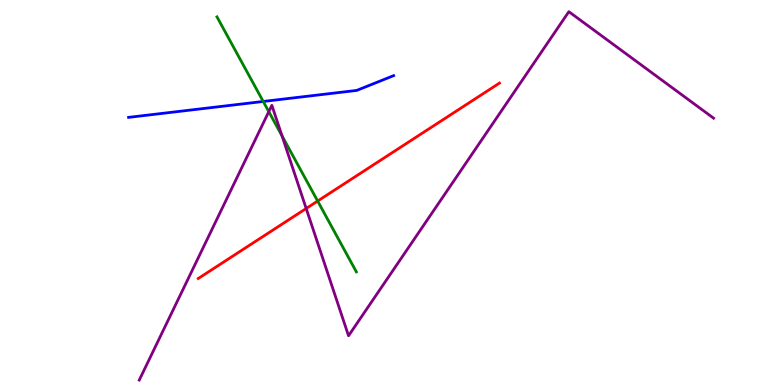[{'lines': ['blue', 'red'], 'intersections': []}, {'lines': ['green', 'red'], 'intersections': [{'x': 4.1, 'y': 4.78}]}, {'lines': ['purple', 'red'], 'intersections': [{'x': 3.95, 'y': 4.58}]}, {'lines': ['blue', 'green'], 'intersections': [{'x': 3.4, 'y': 7.36}]}, {'lines': ['blue', 'purple'], 'intersections': []}, {'lines': ['green', 'purple'], 'intersections': [{'x': 3.47, 'y': 7.1}, {'x': 3.64, 'y': 6.47}]}]